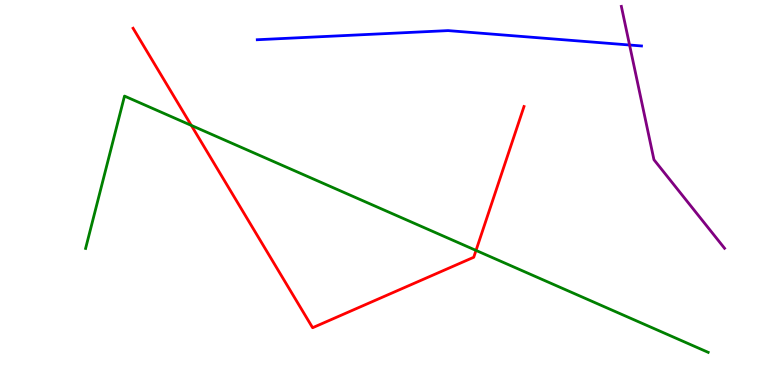[{'lines': ['blue', 'red'], 'intersections': []}, {'lines': ['green', 'red'], 'intersections': [{'x': 2.47, 'y': 6.74}, {'x': 6.14, 'y': 3.5}]}, {'lines': ['purple', 'red'], 'intersections': []}, {'lines': ['blue', 'green'], 'intersections': []}, {'lines': ['blue', 'purple'], 'intersections': [{'x': 8.12, 'y': 8.83}]}, {'lines': ['green', 'purple'], 'intersections': []}]